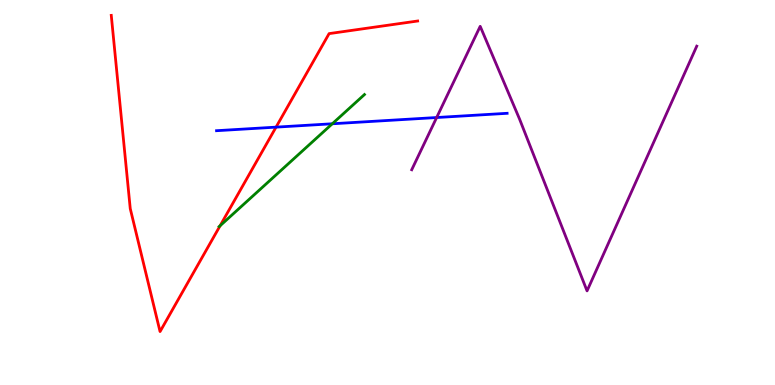[{'lines': ['blue', 'red'], 'intersections': [{'x': 3.56, 'y': 6.7}]}, {'lines': ['green', 'red'], 'intersections': [{'x': 2.84, 'y': 4.14}]}, {'lines': ['purple', 'red'], 'intersections': []}, {'lines': ['blue', 'green'], 'intersections': [{'x': 4.29, 'y': 6.79}]}, {'lines': ['blue', 'purple'], 'intersections': [{'x': 5.63, 'y': 6.95}]}, {'lines': ['green', 'purple'], 'intersections': []}]